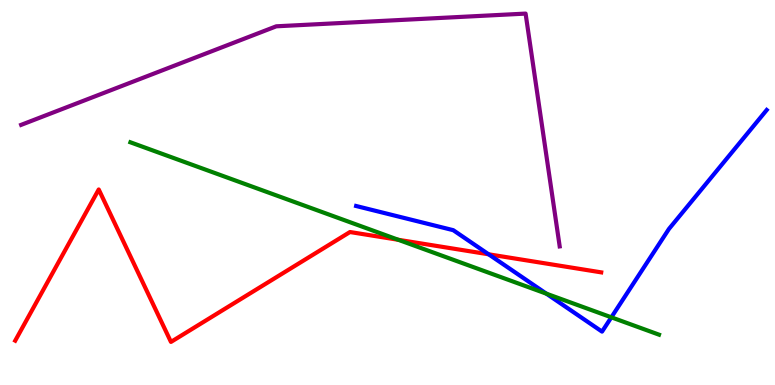[{'lines': ['blue', 'red'], 'intersections': [{'x': 6.3, 'y': 3.4}]}, {'lines': ['green', 'red'], 'intersections': [{'x': 5.14, 'y': 3.77}]}, {'lines': ['purple', 'red'], 'intersections': []}, {'lines': ['blue', 'green'], 'intersections': [{'x': 7.05, 'y': 2.37}, {'x': 7.89, 'y': 1.76}]}, {'lines': ['blue', 'purple'], 'intersections': []}, {'lines': ['green', 'purple'], 'intersections': []}]